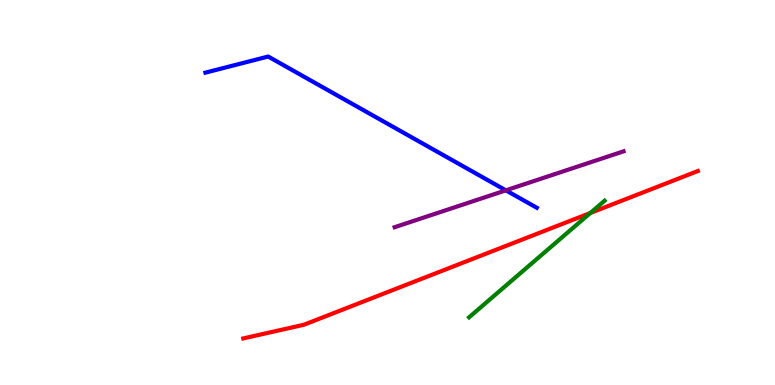[{'lines': ['blue', 'red'], 'intersections': []}, {'lines': ['green', 'red'], 'intersections': [{'x': 7.62, 'y': 4.47}]}, {'lines': ['purple', 'red'], 'intersections': []}, {'lines': ['blue', 'green'], 'intersections': []}, {'lines': ['blue', 'purple'], 'intersections': [{'x': 6.53, 'y': 5.06}]}, {'lines': ['green', 'purple'], 'intersections': []}]